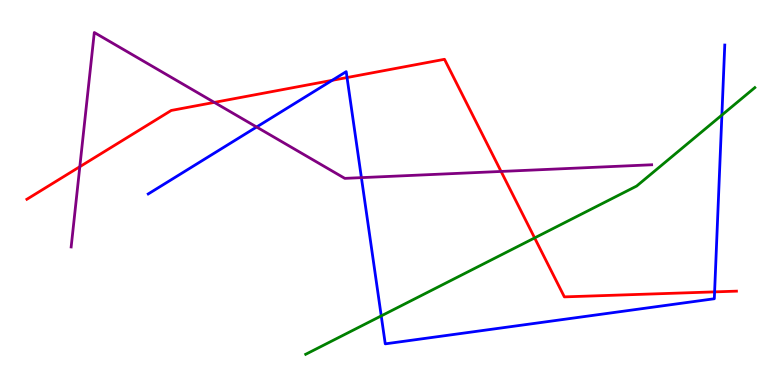[{'lines': ['blue', 'red'], 'intersections': [{'x': 4.29, 'y': 7.91}, {'x': 4.48, 'y': 7.99}, {'x': 9.22, 'y': 2.42}]}, {'lines': ['green', 'red'], 'intersections': [{'x': 6.9, 'y': 3.82}]}, {'lines': ['purple', 'red'], 'intersections': [{'x': 1.03, 'y': 5.67}, {'x': 2.77, 'y': 7.34}, {'x': 6.47, 'y': 5.55}]}, {'lines': ['blue', 'green'], 'intersections': [{'x': 4.92, 'y': 1.79}, {'x': 9.31, 'y': 7.01}]}, {'lines': ['blue', 'purple'], 'intersections': [{'x': 3.31, 'y': 6.7}, {'x': 4.66, 'y': 5.39}]}, {'lines': ['green', 'purple'], 'intersections': []}]